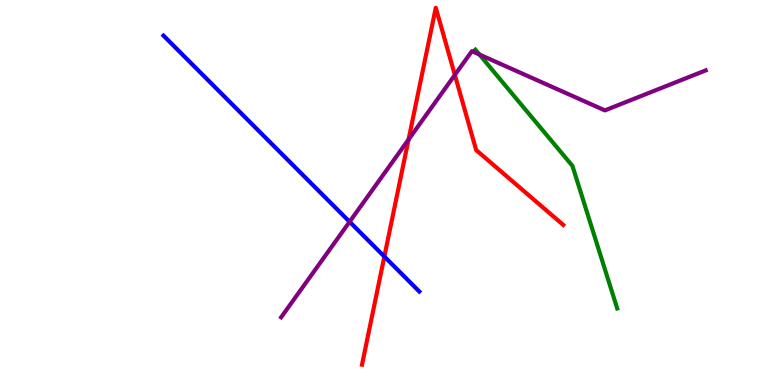[{'lines': ['blue', 'red'], 'intersections': [{'x': 4.96, 'y': 3.34}]}, {'lines': ['green', 'red'], 'intersections': []}, {'lines': ['purple', 'red'], 'intersections': [{'x': 5.27, 'y': 6.37}, {'x': 5.87, 'y': 8.05}]}, {'lines': ['blue', 'green'], 'intersections': []}, {'lines': ['blue', 'purple'], 'intersections': [{'x': 4.51, 'y': 4.24}]}, {'lines': ['green', 'purple'], 'intersections': [{'x': 6.19, 'y': 8.58}]}]